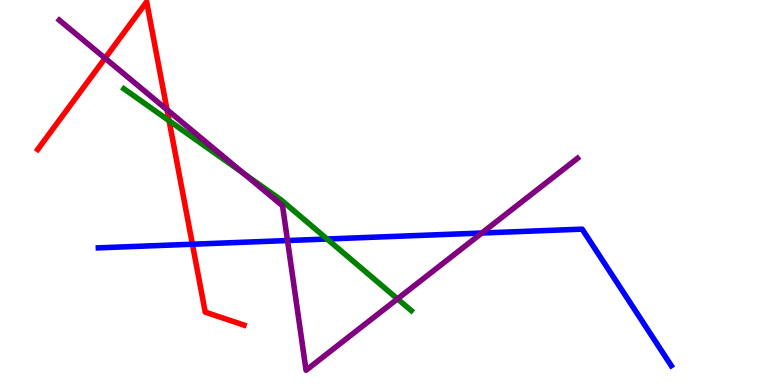[{'lines': ['blue', 'red'], 'intersections': [{'x': 2.48, 'y': 3.66}]}, {'lines': ['green', 'red'], 'intersections': [{'x': 2.18, 'y': 6.86}]}, {'lines': ['purple', 'red'], 'intersections': [{'x': 1.36, 'y': 8.49}, {'x': 2.15, 'y': 7.15}]}, {'lines': ['blue', 'green'], 'intersections': [{'x': 4.22, 'y': 3.79}]}, {'lines': ['blue', 'purple'], 'intersections': [{'x': 3.71, 'y': 3.75}, {'x': 6.22, 'y': 3.95}]}, {'lines': ['green', 'purple'], 'intersections': [{'x': 3.15, 'y': 5.49}, {'x': 5.13, 'y': 2.24}]}]